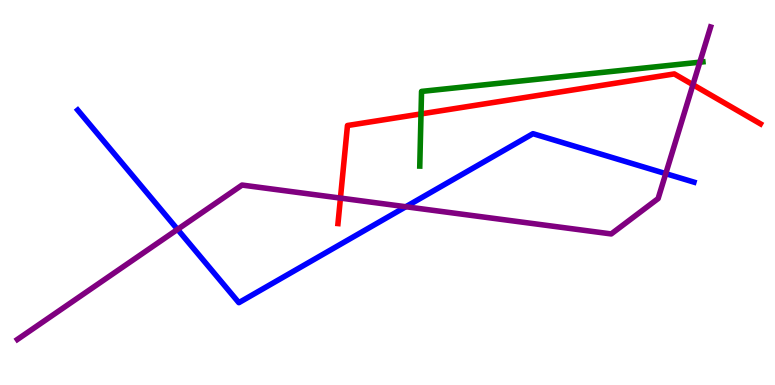[{'lines': ['blue', 'red'], 'intersections': []}, {'lines': ['green', 'red'], 'intersections': [{'x': 5.43, 'y': 7.04}]}, {'lines': ['purple', 'red'], 'intersections': [{'x': 4.39, 'y': 4.85}, {'x': 8.94, 'y': 7.8}]}, {'lines': ['blue', 'green'], 'intersections': []}, {'lines': ['blue', 'purple'], 'intersections': [{'x': 2.29, 'y': 4.04}, {'x': 5.24, 'y': 4.63}, {'x': 8.59, 'y': 5.49}]}, {'lines': ['green', 'purple'], 'intersections': [{'x': 9.03, 'y': 8.38}]}]